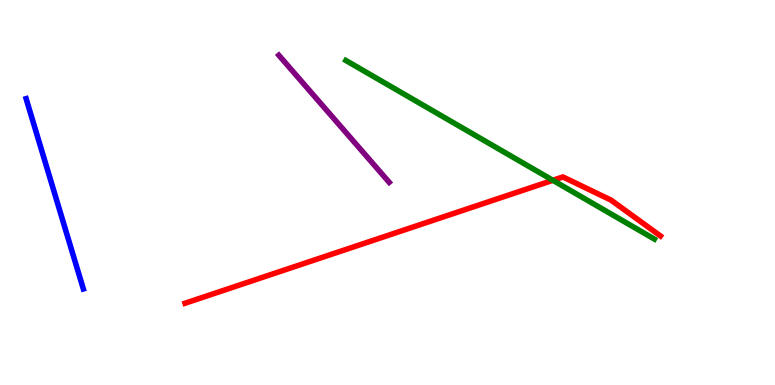[{'lines': ['blue', 'red'], 'intersections': []}, {'lines': ['green', 'red'], 'intersections': [{'x': 7.13, 'y': 5.32}]}, {'lines': ['purple', 'red'], 'intersections': []}, {'lines': ['blue', 'green'], 'intersections': []}, {'lines': ['blue', 'purple'], 'intersections': []}, {'lines': ['green', 'purple'], 'intersections': []}]